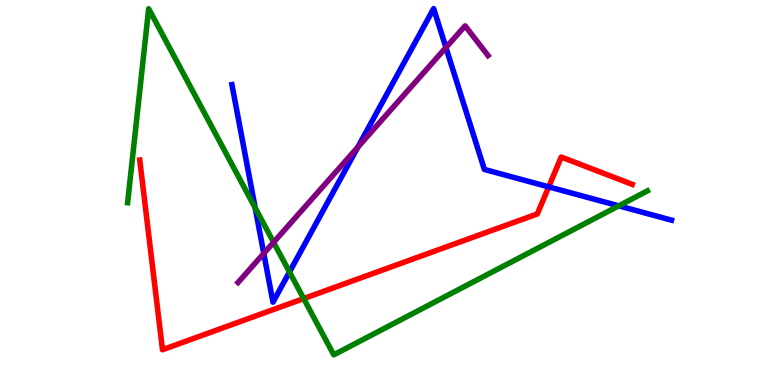[{'lines': ['blue', 'red'], 'intersections': [{'x': 7.08, 'y': 5.15}]}, {'lines': ['green', 'red'], 'intersections': [{'x': 3.92, 'y': 2.24}]}, {'lines': ['purple', 'red'], 'intersections': []}, {'lines': ['blue', 'green'], 'intersections': [{'x': 3.29, 'y': 4.6}, {'x': 3.74, 'y': 2.93}, {'x': 7.98, 'y': 4.65}]}, {'lines': ['blue', 'purple'], 'intersections': [{'x': 3.4, 'y': 3.42}, {'x': 4.62, 'y': 6.18}, {'x': 5.75, 'y': 8.76}]}, {'lines': ['green', 'purple'], 'intersections': [{'x': 3.53, 'y': 3.71}]}]